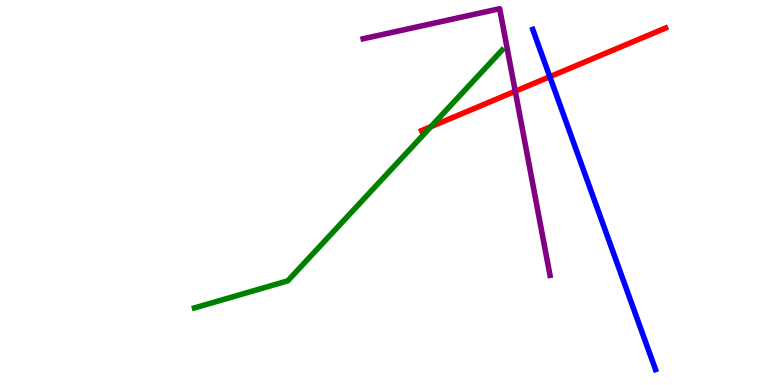[{'lines': ['blue', 'red'], 'intersections': [{'x': 7.09, 'y': 8.01}]}, {'lines': ['green', 'red'], 'intersections': [{'x': 5.56, 'y': 6.71}]}, {'lines': ['purple', 'red'], 'intersections': [{'x': 6.65, 'y': 7.63}]}, {'lines': ['blue', 'green'], 'intersections': []}, {'lines': ['blue', 'purple'], 'intersections': []}, {'lines': ['green', 'purple'], 'intersections': []}]